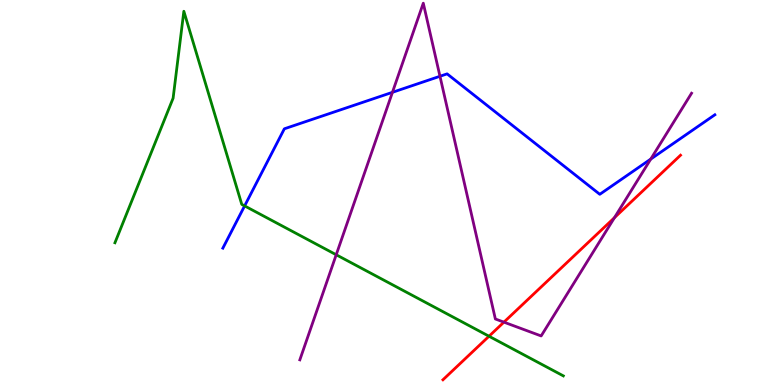[{'lines': ['blue', 'red'], 'intersections': []}, {'lines': ['green', 'red'], 'intersections': [{'x': 6.31, 'y': 1.27}]}, {'lines': ['purple', 'red'], 'intersections': [{'x': 6.5, 'y': 1.63}, {'x': 7.93, 'y': 4.35}]}, {'lines': ['blue', 'green'], 'intersections': [{'x': 3.16, 'y': 4.65}]}, {'lines': ['blue', 'purple'], 'intersections': [{'x': 5.06, 'y': 7.6}, {'x': 5.68, 'y': 8.02}, {'x': 8.4, 'y': 5.87}]}, {'lines': ['green', 'purple'], 'intersections': [{'x': 4.34, 'y': 3.38}]}]